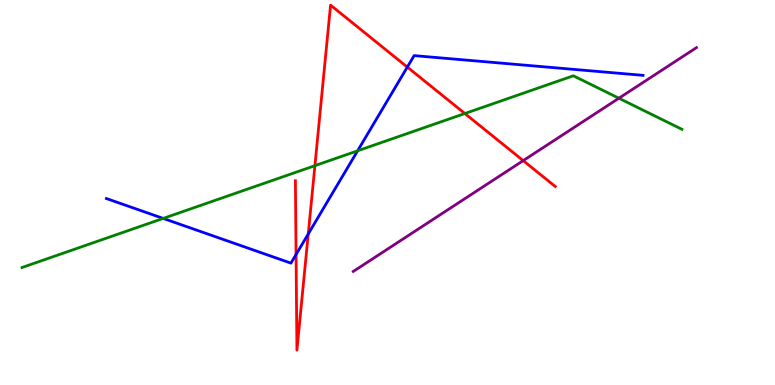[{'lines': ['blue', 'red'], 'intersections': [{'x': 3.82, 'y': 3.39}, {'x': 3.98, 'y': 3.92}, {'x': 5.26, 'y': 8.26}]}, {'lines': ['green', 'red'], 'intersections': [{'x': 4.06, 'y': 5.7}, {'x': 6.0, 'y': 7.05}]}, {'lines': ['purple', 'red'], 'intersections': [{'x': 6.75, 'y': 5.83}]}, {'lines': ['blue', 'green'], 'intersections': [{'x': 2.11, 'y': 4.33}, {'x': 4.61, 'y': 6.08}]}, {'lines': ['blue', 'purple'], 'intersections': []}, {'lines': ['green', 'purple'], 'intersections': [{'x': 7.99, 'y': 7.45}]}]